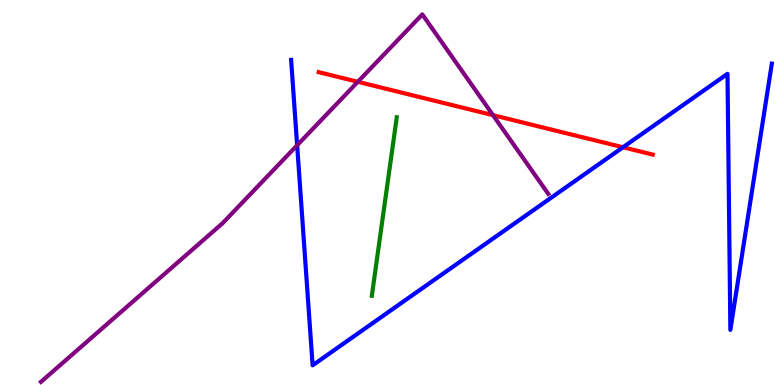[{'lines': ['blue', 'red'], 'intersections': [{'x': 8.04, 'y': 6.18}]}, {'lines': ['green', 'red'], 'intersections': []}, {'lines': ['purple', 'red'], 'intersections': [{'x': 4.62, 'y': 7.87}, {'x': 6.36, 'y': 7.01}]}, {'lines': ['blue', 'green'], 'intersections': []}, {'lines': ['blue', 'purple'], 'intersections': [{'x': 3.83, 'y': 6.23}]}, {'lines': ['green', 'purple'], 'intersections': []}]